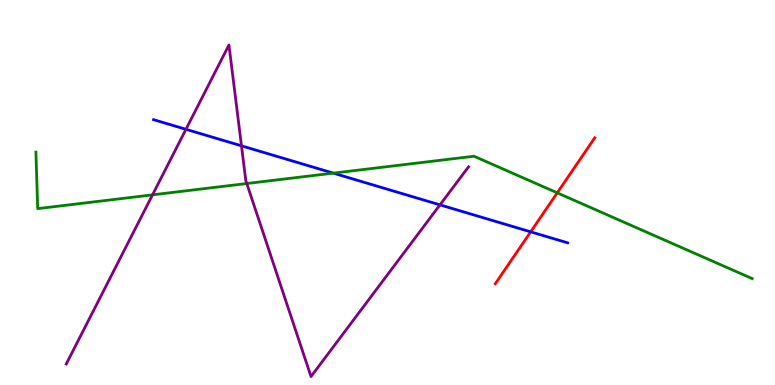[{'lines': ['blue', 'red'], 'intersections': [{'x': 6.85, 'y': 3.98}]}, {'lines': ['green', 'red'], 'intersections': [{'x': 7.19, 'y': 4.99}]}, {'lines': ['purple', 'red'], 'intersections': []}, {'lines': ['blue', 'green'], 'intersections': [{'x': 4.3, 'y': 5.5}]}, {'lines': ['blue', 'purple'], 'intersections': [{'x': 2.4, 'y': 6.64}, {'x': 3.12, 'y': 6.21}, {'x': 5.68, 'y': 4.68}]}, {'lines': ['green', 'purple'], 'intersections': [{'x': 1.97, 'y': 4.94}, {'x': 3.18, 'y': 5.23}]}]